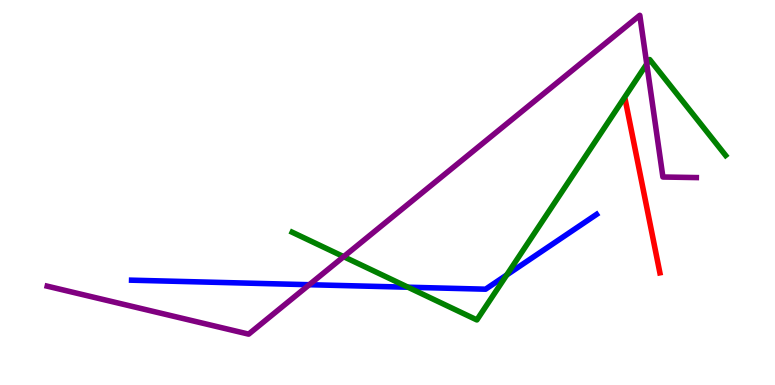[{'lines': ['blue', 'red'], 'intersections': []}, {'lines': ['green', 'red'], 'intersections': []}, {'lines': ['purple', 'red'], 'intersections': []}, {'lines': ['blue', 'green'], 'intersections': [{'x': 5.26, 'y': 2.54}, {'x': 6.54, 'y': 2.86}]}, {'lines': ['blue', 'purple'], 'intersections': [{'x': 3.99, 'y': 2.61}]}, {'lines': ['green', 'purple'], 'intersections': [{'x': 4.43, 'y': 3.33}, {'x': 8.35, 'y': 8.34}]}]